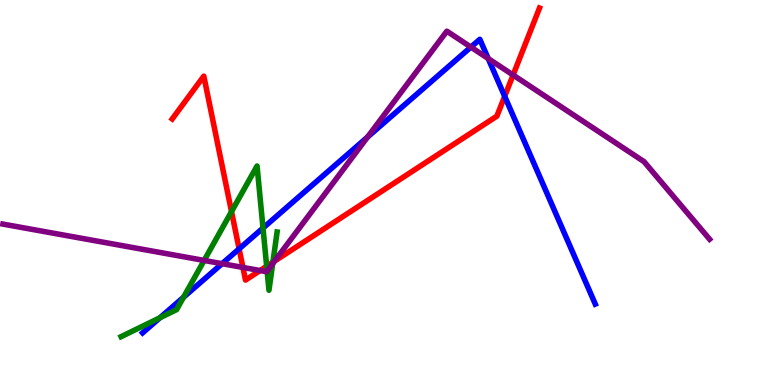[{'lines': ['blue', 'red'], 'intersections': [{'x': 3.09, 'y': 3.54}, {'x': 6.51, 'y': 7.5}]}, {'lines': ['green', 'red'], 'intersections': [{'x': 2.99, 'y': 4.5}, {'x': 3.44, 'y': 3.08}, {'x': 3.52, 'y': 3.19}]}, {'lines': ['purple', 'red'], 'intersections': [{'x': 3.13, 'y': 3.05}, {'x': 3.36, 'y': 2.97}, {'x': 3.54, 'y': 3.22}, {'x': 6.62, 'y': 8.05}]}, {'lines': ['blue', 'green'], 'intersections': [{'x': 2.06, 'y': 1.75}, {'x': 2.37, 'y': 2.28}, {'x': 3.39, 'y': 4.08}]}, {'lines': ['blue', 'purple'], 'intersections': [{'x': 2.87, 'y': 3.15}, {'x': 4.74, 'y': 6.44}, {'x': 6.08, 'y': 8.78}, {'x': 6.3, 'y': 8.48}]}, {'lines': ['green', 'purple'], 'intersections': [{'x': 2.63, 'y': 3.24}, {'x': 3.45, 'y': 2.96}, {'x': 3.52, 'y': 3.15}]}]